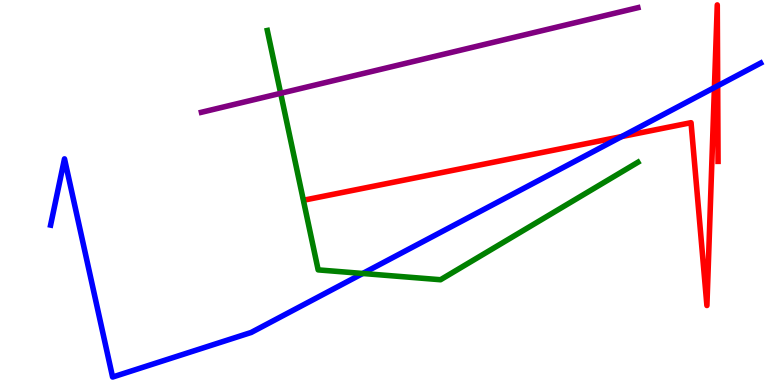[{'lines': ['blue', 'red'], 'intersections': [{'x': 8.02, 'y': 6.45}, {'x': 9.22, 'y': 7.73}, {'x': 9.26, 'y': 7.77}]}, {'lines': ['green', 'red'], 'intersections': []}, {'lines': ['purple', 'red'], 'intersections': []}, {'lines': ['blue', 'green'], 'intersections': [{'x': 4.68, 'y': 2.9}]}, {'lines': ['blue', 'purple'], 'intersections': []}, {'lines': ['green', 'purple'], 'intersections': [{'x': 3.62, 'y': 7.58}]}]